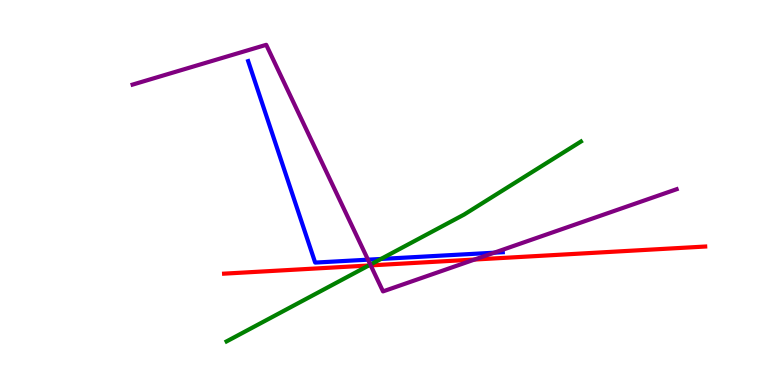[{'lines': ['blue', 'red'], 'intersections': []}, {'lines': ['green', 'red'], 'intersections': [{'x': 4.76, 'y': 3.1}]}, {'lines': ['purple', 'red'], 'intersections': [{'x': 4.78, 'y': 3.11}, {'x': 6.12, 'y': 3.26}]}, {'lines': ['blue', 'green'], 'intersections': [{'x': 4.92, 'y': 3.27}]}, {'lines': ['blue', 'purple'], 'intersections': [{'x': 4.75, 'y': 3.26}, {'x': 6.38, 'y': 3.44}]}, {'lines': ['green', 'purple'], 'intersections': [{'x': 4.78, 'y': 3.13}]}]